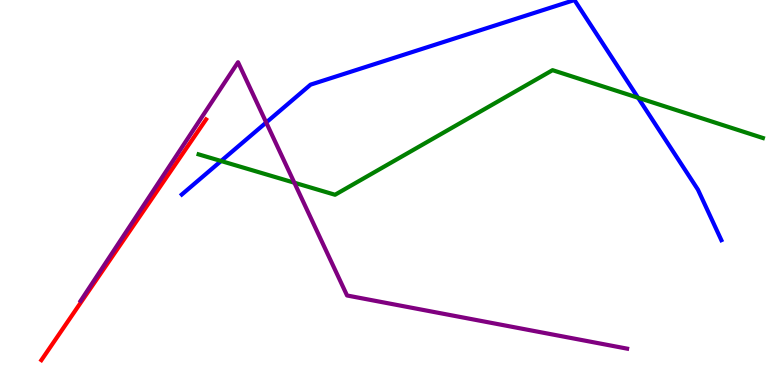[{'lines': ['blue', 'red'], 'intersections': []}, {'lines': ['green', 'red'], 'intersections': []}, {'lines': ['purple', 'red'], 'intersections': []}, {'lines': ['blue', 'green'], 'intersections': [{'x': 2.85, 'y': 5.82}, {'x': 8.23, 'y': 7.46}]}, {'lines': ['blue', 'purple'], 'intersections': [{'x': 3.43, 'y': 6.82}]}, {'lines': ['green', 'purple'], 'intersections': [{'x': 3.8, 'y': 5.25}]}]